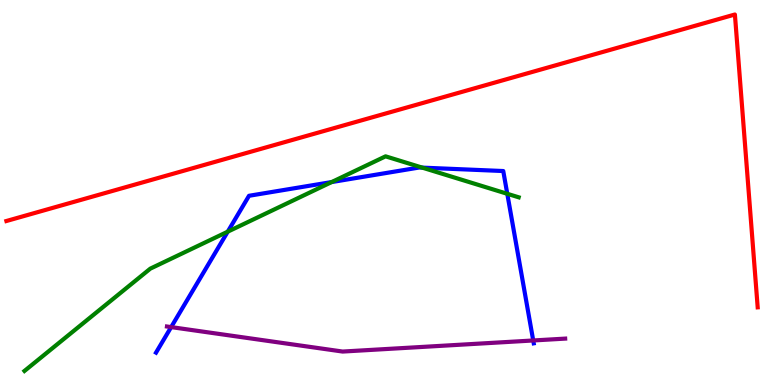[{'lines': ['blue', 'red'], 'intersections': []}, {'lines': ['green', 'red'], 'intersections': []}, {'lines': ['purple', 'red'], 'intersections': []}, {'lines': ['blue', 'green'], 'intersections': [{'x': 2.94, 'y': 3.98}, {'x': 4.28, 'y': 5.27}, {'x': 5.45, 'y': 5.65}, {'x': 6.55, 'y': 4.97}]}, {'lines': ['blue', 'purple'], 'intersections': [{'x': 2.21, 'y': 1.5}, {'x': 6.88, 'y': 1.16}]}, {'lines': ['green', 'purple'], 'intersections': []}]